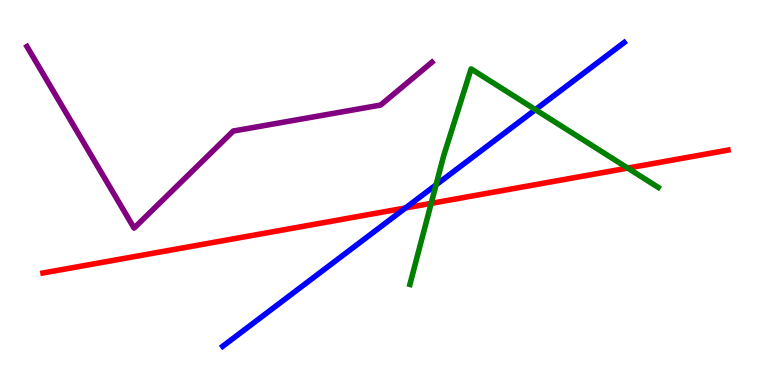[{'lines': ['blue', 'red'], 'intersections': [{'x': 5.23, 'y': 4.6}]}, {'lines': ['green', 'red'], 'intersections': [{'x': 5.56, 'y': 4.72}, {'x': 8.1, 'y': 5.63}]}, {'lines': ['purple', 'red'], 'intersections': []}, {'lines': ['blue', 'green'], 'intersections': [{'x': 5.63, 'y': 5.2}, {'x': 6.91, 'y': 7.15}]}, {'lines': ['blue', 'purple'], 'intersections': []}, {'lines': ['green', 'purple'], 'intersections': []}]